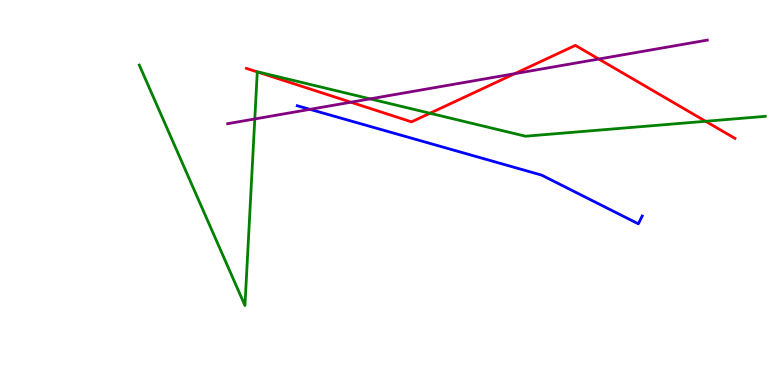[{'lines': ['blue', 'red'], 'intersections': []}, {'lines': ['green', 'red'], 'intersections': [{'x': 3.32, 'y': 8.13}, {'x': 5.55, 'y': 7.06}, {'x': 9.1, 'y': 6.85}]}, {'lines': ['purple', 'red'], 'intersections': [{'x': 4.53, 'y': 7.34}, {'x': 6.64, 'y': 8.09}, {'x': 7.73, 'y': 8.47}]}, {'lines': ['blue', 'green'], 'intersections': []}, {'lines': ['blue', 'purple'], 'intersections': [{'x': 4.0, 'y': 7.16}]}, {'lines': ['green', 'purple'], 'intersections': [{'x': 3.29, 'y': 6.91}, {'x': 4.78, 'y': 7.43}]}]